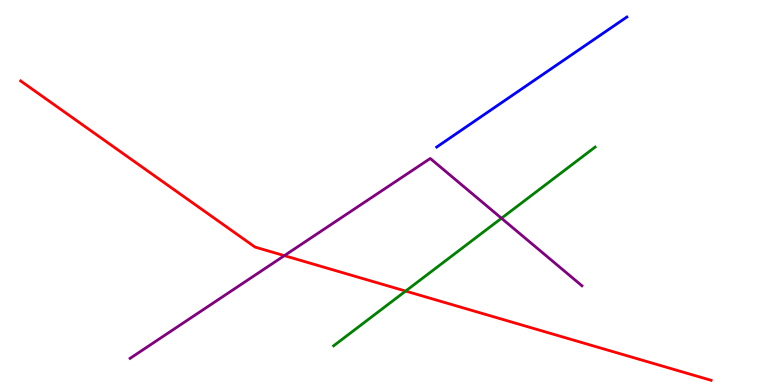[{'lines': ['blue', 'red'], 'intersections': []}, {'lines': ['green', 'red'], 'intersections': [{'x': 5.23, 'y': 2.44}]}, {'lines': ['purple', 'red'], 'intersections': [{'x': 3.67, 'y': 3.36}]}, {'lines': ['blue', 'green'], 'intersections': []}, {'lines': ['blue', 'purple'], 'intersections': []}, {'lines': ['green', 'purple'], 'intersections': [{'x': 6.47, 'y': 4.33}]}]